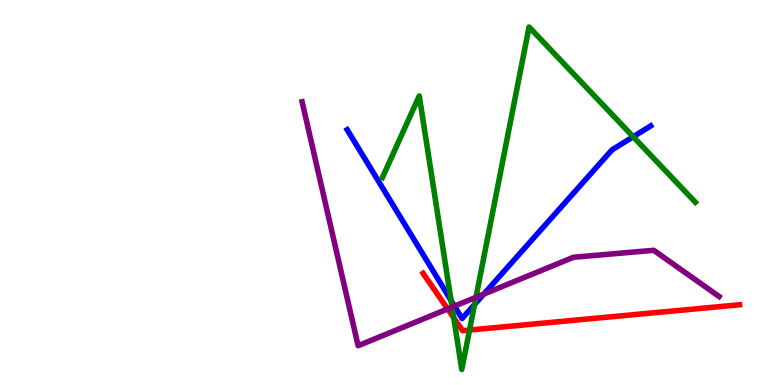[{'lines': ['blue', 'red'], 'intersections': []}, {'lines': ['green', 'red'], 'intersections': [{'x': 5.85, 'y': 1.75}, {'x': 6.06, 'y': 1.43}]}, {'lines': ['purple', 'red'], 'intersections': [{'x': 5.78, 'y': 1.98}]}, {'lines': ['blue', 'green'], 'intersections': [{'x': 5.82, 'y': 2.2}, {'x': 6.12, 'y': 2.09}, {'x': 8.17, 'y': 6.45}]}, {'lines': ['blue', 'purple'], 'intersections': [{'x': 5.86, 'y': 2.05}, {'x': 6.24, 'y': 2.36}]}, {'lines': ['green', 'purple'], 'intersections': [{'x': 5.83, 'y': 2.02}, {'x': 6.14, 'y': 2.28}]}]